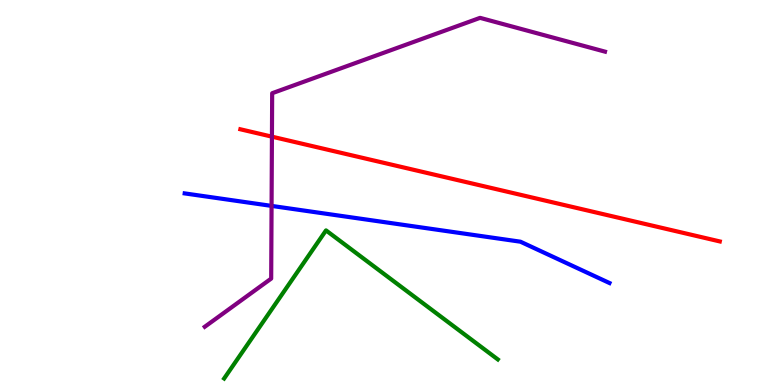[{'lines': ['blue', 'red'], 'intersections': []}, {'lines': ['green', 'red'], 'intersections': []}, {'lines': ['purple', 'red'], 'intersections': [{'x': 3.51, 'y': 6.45}]}, {'lines': ['blue', 'green'], 'intersections': []}, {'lines': ['blue', 'purple'], 'intersections': [{'x': 3.5, 'y': 4.65}]}, {'lines': ['green', 'purple'], 'intersections': []}]